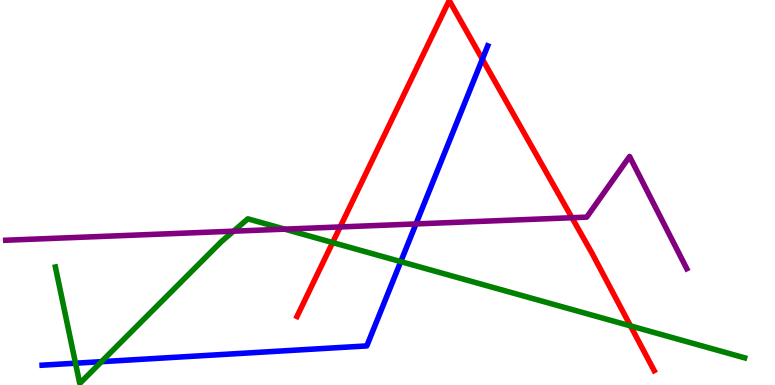[{'lines': ['blue', 'red'], 'intersections': [{'x': 6.22, 'y': 8.46}]}, {'lines': ['green', 'red'], 'intersections': [{'x': 4.29, 'y': 3.7}, {'x': 8.14, 'y': 1.54}]}, {'lines': ['purple', 'red'], 'intersections': [{'x': 4.39, 'y': 4.11}, {'x': 7.38, 'y': 4.34}]}, {'lines': ['blue', 'green'], 'intersections': [{'x': 0.974, 'y': 0.566}, {'x': 1.31, 'y': 0.606}, {'x': 5.17, 'y': 3.2}]}, {'lines': ['blue', 'purple'], 'intersections': [{'x': 5.37, 'y': 4.18}]}, {'lines': ['green', 'purple'], 'intersections': [{'x': 3.01, 'y': 4.0}, {'x': 3.67, 'y': 4.05}]}]